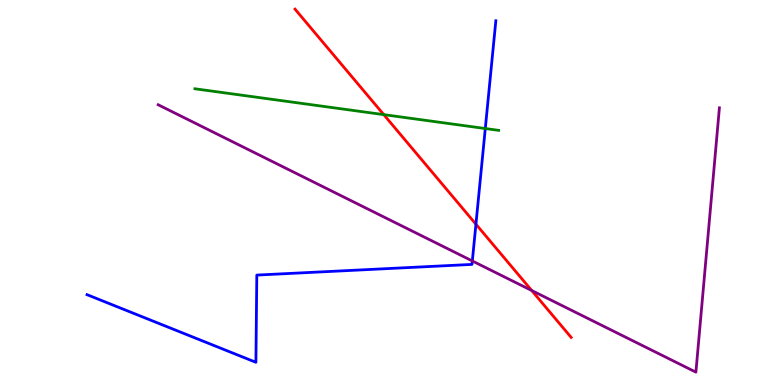[{'lines': ['blue', 'red'], 'intersections': [{'x': 6.14, 'y': 4.18}]}, {'lines': ['green', 'red'], 'intersections': [{'x': 4.95, 'y': 7.02}]}, {'lines': ['purple', 'red'], 'intersections': [{'x': 6.86, 'y': 2.45}]}, {'lines': ['blue', 'green'], 'intersections': [{'x': 6.26, 'y': 6.66}]}, {'lines': ['blue', 'purple'], 'intersections': [{'x': 6.09, 'y': 3.22}]}, {'lines': ['green', 'purple'], 'intersections': []}]